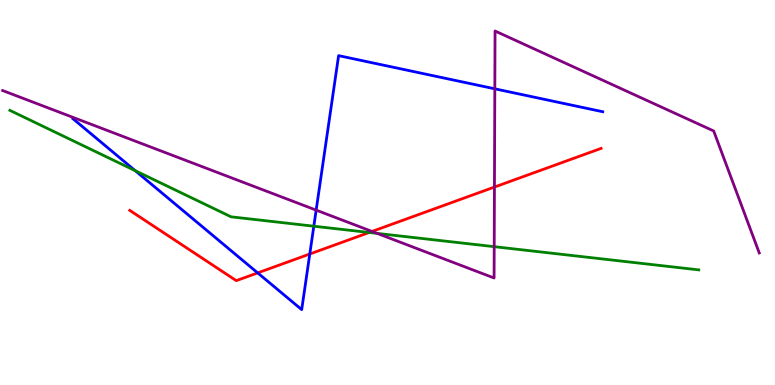[{'lines': ['blue', 'red'], 'intersections': [{'x': 3.33, 'y': 2.91}, {'x': 4.0, 'y': 3.4}]}, {'lines': ['green', 'red'], 'intersections': [{'x': 4.76, 'y': 3.96}]}, {'lines': ['purple', 'red'], 'intersections': [{'x': 4.8, 'y': 3.99}, {'x': 6.38, 'y': 5.14}]}, {'lines': ['blue', 'green'], 'intersections': [{'x': 1.75, 'y': 5.57}, {'x': 4.05, 'y': 4.12}]}, {'lines': ['blue', 'purple'], 'intersections': [{'x': 4.08, 'y': 4.54}, {'x': 6.38, 'y': 7.69}]}, {'lines': ['green', 'purple'], 'intersections': [{'x': 4.87, 'y': 3.94}, {'x': 6.38, 'y': 3.59}]}]